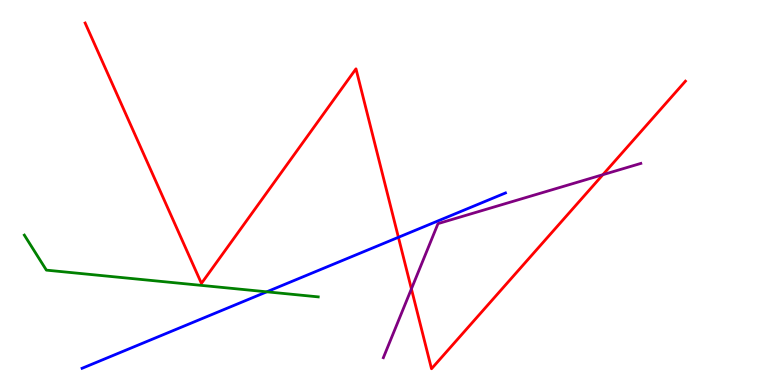[{'lines': ['blue', 'red'], 'intersections': [{'x': 5.14, 'y': 3.84}]}, {'lines': ['green', 'red'], 'intersections': []}, {'lines': ['purple', 'red'], 'intersections': [{'x': 5.31, 'y': 2.5}, {'x': 7.78, 'y': 5.46}]}, {'lines': ['blue', 'green'], 'intersections': [{'x': 3.44, 'y': 2.42}]}, {'lines': ['blue', 'purple'], 'intersections': []}, {'lines': ['green', 'purple'], 'intersections': []}]